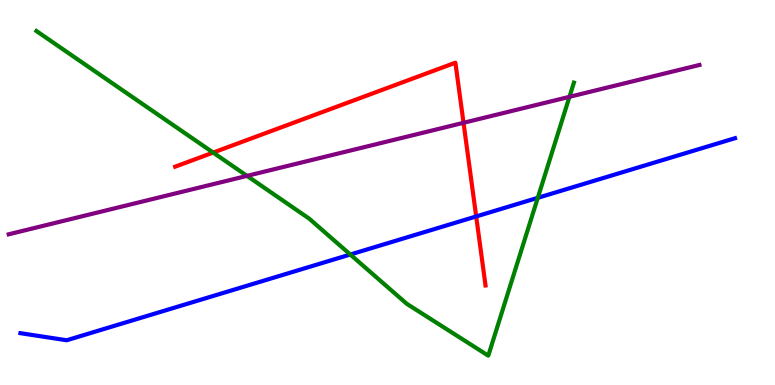[{'lines': ['blue', 'red'], 'intersections': [{'x': 6.14, 'y': 4.38}]}, {'lines': ['green', 'red'], 'intersections': [{'x': 2.75, 'y': 6.04}]}, {'lines': ['purple', 'red'], 'intersections': [{'x': 5.98, 'y': 6.81}]}, {'lines': ['blue', 'green'], 'intersections': [{'x': 4.52, 'y': 3.39}, {'x': 6.94, 'y': 4.86}]}, {'lines': ['blue', 'purple'], 'intersections': []}, {'lines': ['green', 'purple'], 'intersections': [{'x': 3.19, 'y': 5.43}, {'x': 7.35, 'y': 7.48}]}]